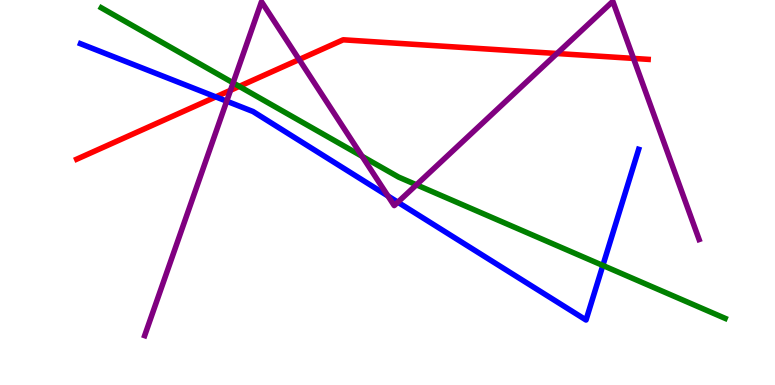[{'lines': ['blue', 'red'], 'intersections': [{'x': 2.78, 'y': 7.48}]}, {'lines': ['green', 'red'], 'intersections': [{'x': 3.09, 'y': 7.76}]}, {'lines': ['purple', 'red'], 'intersections': [{'x': 2.97, 'y': 7.65}, {'x': 3.86, 'y': 8.45}, {'x': 7.19, 'y': 8.61}, {'x': 8.17, 'y': 8.48}]}, {'lines': ['blue', 'green'], 'intersections': [{'x': 7.78, 'y': 3.11}]}, {'lines': ['blue', 'purple'], 'intersections': [{'x': 2.93, 'y': 7.37}, {'x': 5.01, 'y': 4.91}, {'x': 5.13, 'y': 4.75}]}, {'lines': ['green', 'purple'], 'intersections': [{'x': 3.01, 'y': 7.85}, {'x': 4.67, 'y': 5.94}, {'x': 5.37, 'y': 5.2}]}]